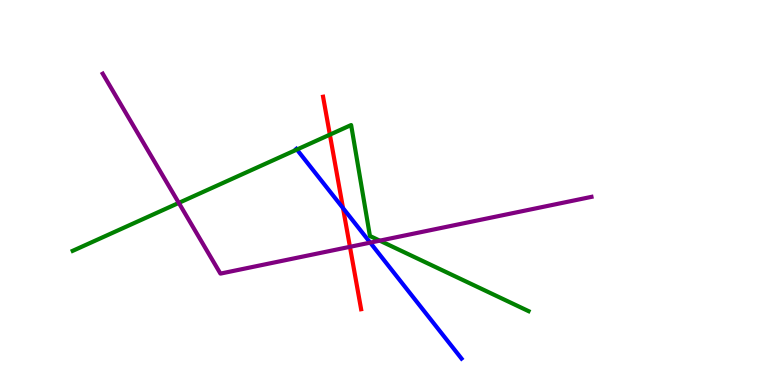[{'lines': ['blue', 'red'], 'intersections': [{'x': 4.43, 'y': 4.59}]}, {'lines': ['green', 'red'], 'intersections': [{'x': 4.26, 'y': 6.5}]}, {'lines': ['purple', 'red'], 'intersections': [{'x': 4.52, 'y': 3.59}]}, {'lines': ['blue', 'green'], 'intersections': [{'x': 3.83, 'y': 6.12}]}, {'lines': ['blue', 'purple'], 'intersections': [{'x': 4.78, 'y': 3.7}]}, {'lines': ['green', 'purple'], 'intersections': [{'x': 2.31, 'y': 4.73}, {'x': 4.9, 'y': 3.75}]}]